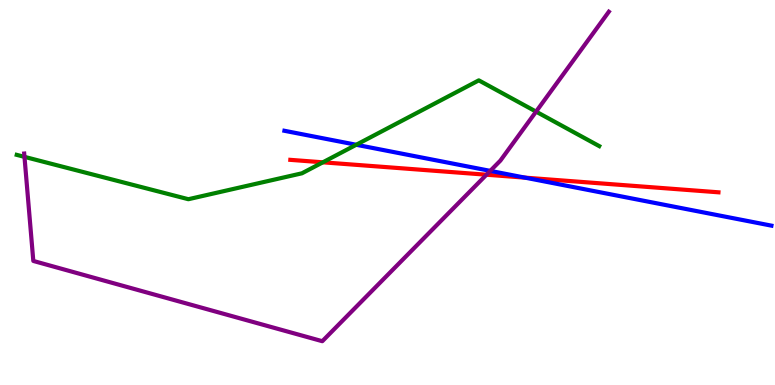[{'lines': ['blue', 'red'], 'intersections': [{'x': 6.77, 'y': 5.39}]}, {'lines': ['green', 'red'], 'intersections': [{'x': 4.17, 'y': 5.78}]}, {'lines': ['purple', 'red'], 'intersections': [{'x': 6.28, 'y': 5.46}]}, {'lines': ['blue', 'green'], 'intersections': [{'x': 4.6, 'y': 6.24}]}, {'lines': ['blue', 'purple'], 'intersections': [{'x': 6.33, 'y': 5.56}]}, {'lines': ['green', 'purple'], 'intersections': [{'x': 0.316, 'y': 5.93}, {'x': 6.92, 'y': 7.1}]}]